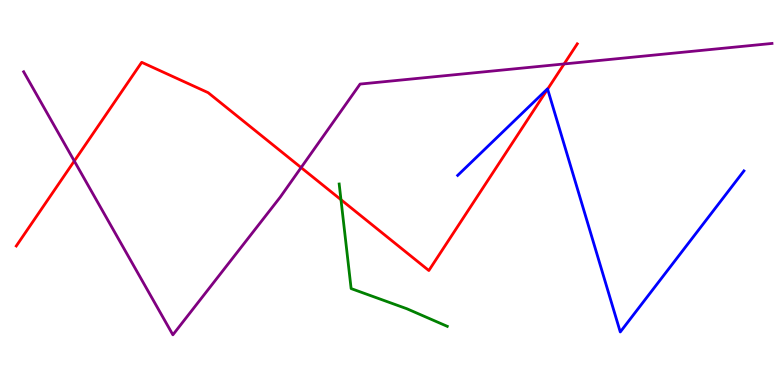[{'lines': ['blue', 'red'], 'intersections': [{'x': 7.07, 'y': 7.68}]}, {'lines': ['green', 'red'], 'intersections': [{'x': 4.4, 'y': 4.81}]}, {'lines': ['purple', 'red'], 'intersections': [{'x': 0.959, 'y': 5.82}, {'x': 3.89, 'y': 5.65}, {'x': 7.28, 'y': 8.34}]}, {'lines': ['blue', 'green'], 'intersections': []}, {'lines': ['blue', 'purple'], 'intersections': []}, {'lines': ['green', 'purple'], 'intersections': []}]